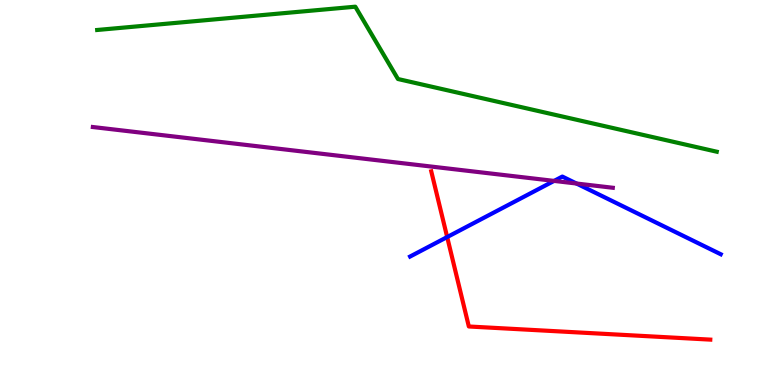[{'lines': ['blue', 'red'], 'intersections': [{'x': 5.77, 'y': 3.84}]}, {'lines': ['green', 'red'], 'intersections': []}, {'lines': ['purple', 'red'], 'intersections': []}, {'lines': ['blue', 'green'], 'intersections': []}, {'lines': ['blue', 'purple'], 'intersections': [{'x': 7.15, 'y': 5.3}, {'x': 7.44, 'y': 5.23}]}, {'lines': ['green', 'purple'], 'intersections': []}]